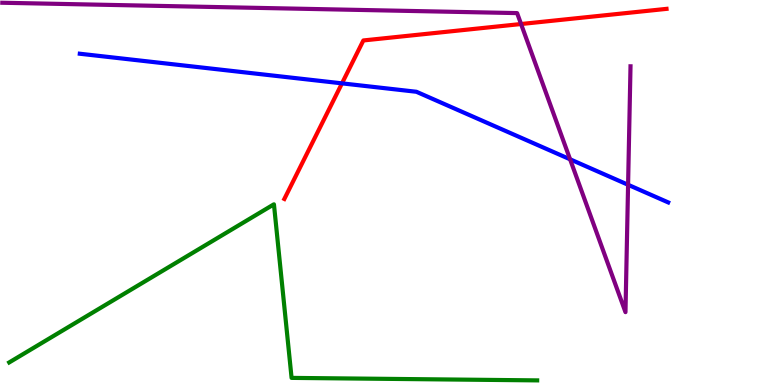[{'lines': ['blue', 'red'], 'intersections': [{'x': 4.41, 'y': 7.83}]}, {'lines': ['green', 'red'], 'intersections': []}, {'lines': ['purple', 'red'], 'intersections': [{'x': 6.72, 'y': 9.38}]}, {'lines': ['blue', 'green'], 'intersections': []}, {'lines': ['blue', 'purple'], 'intersections': [{'x': 7.36, 'y': 5.86}, {'x': 8.1, 'y': 5.2}]}, {'lines': ['green', 'purple'], 'intersections': []}]